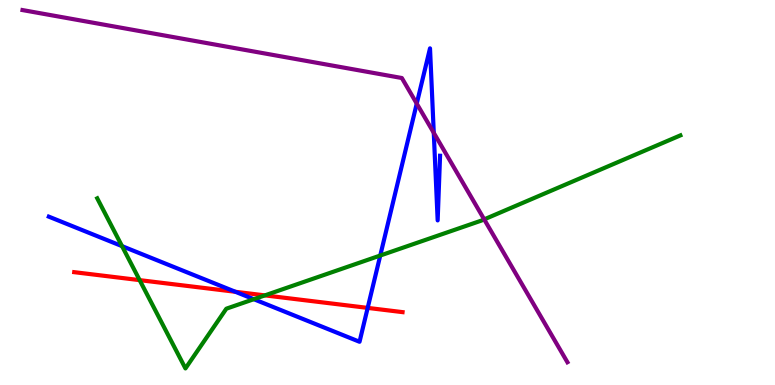[{'lines': ['blue', 'red'], 'intersections': [{'x': 3.04, 'y': 2.42}, {'x': 4.74, 'y': 2.0}]}, {'lines': ['green', 'red'], 'intersections': [{'x': 1.8, 'y': 2.72}, {'x': 3.42, 'y': 2.33}]}, {'lines': ['purple', 'red'], 'intersections': []}, {'lines': ['blue', 'green'], 'intersections': [{'x': 1.57, 'y': 3.61}, {'x': 3.28, 'y': 2.23}, {'x': 4.91, 'y': 3.36}]}, {'lines': ['blue', 'purple'], 'intersections': [{'x': 5.38, 'y': 7.31}, {'x': 5.6, 'y': 6.55}]}, {'lines': ['green', 'purple'], 'intersections': [{'x': 6.25, 'y': 4.3}]}]